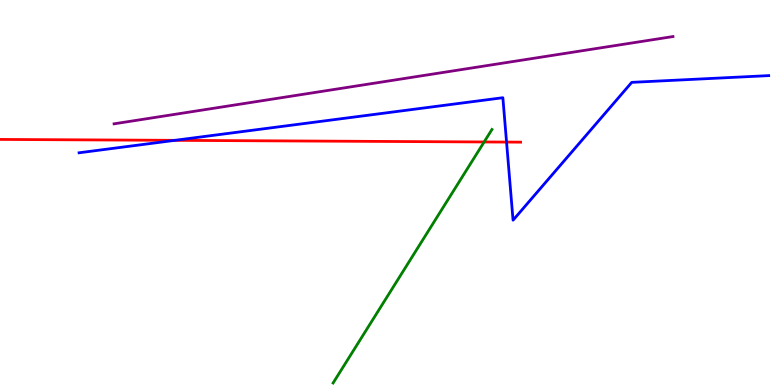[{'lines': ['blue', 'red'], 'intersections': [{'x': 2.26, 'y': 6.35}, {'x': 6.54, 'y': 6.31}]}, {'lines': ['green', 'red'], 'intersections': [{'x': 6.25, 'y': 6.31}]}, {'lines': ['purple', 'red'], 'intersections': []}, {'lines': ['blue', 'green'], 'intersections': []}, {'lines': ['blue', 'purple'], 'intersections': []}, {'lines': ['green', 'purple'], 'intersections': []}]